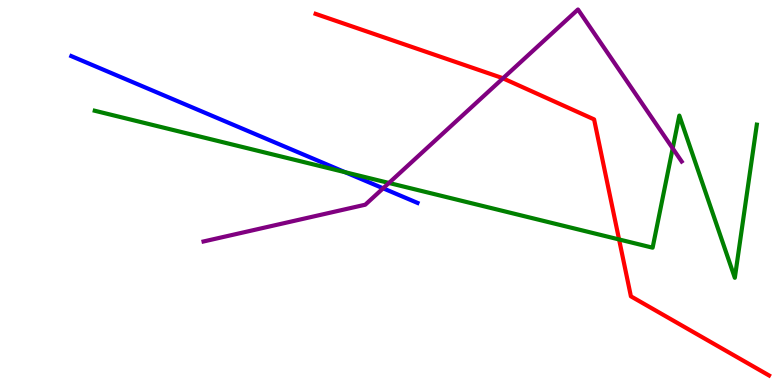[{'lines': ['blue', 'red'], 'intersections': []}, {'lines': ['green', 'red'], 'intersections': [{'x': 7.99, 'y': 3.78}]}, {'lines': ['purple', 'red'], 'intersections': [{'x': 6.49, 'y': 7.97}]}, {'lines': ['blue', 'green'], 'intersections': [{'x': 4.45, 'y': 5.53}]}, {'lines': ['blue', 'purple'], 'intersections': [{'x': 4.94, 'y': 5.11}]}, {'lines': ['green', 'purple'], 'intersections': [{'x': 5.02, 'y': 5.25}, {'x': 8.68, 'y': 6.15}]}]